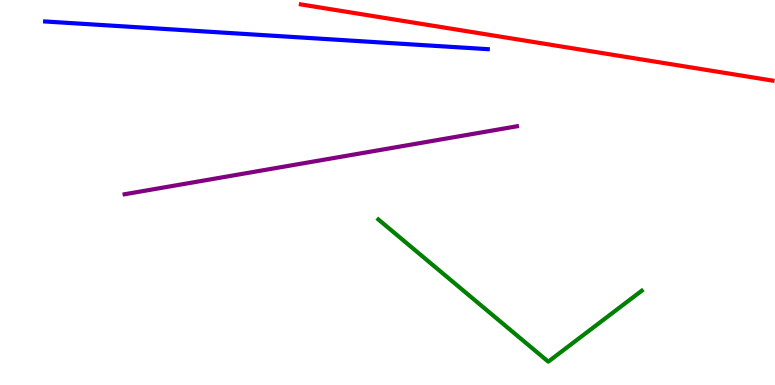[{'lines': ['blue', 'red'], 'intersections': []}, {'lines': ['green', 'red'], 'intersections': []}, {'lines': ['purple', 'red'], 'intersections': []}, {'lines': ['blue', 'green'], 'intersections': []}, {'lines': ['blue', 'purple'], 'intersections': []}, {'lines': ['green', 'purple'], 'intersections': []}]